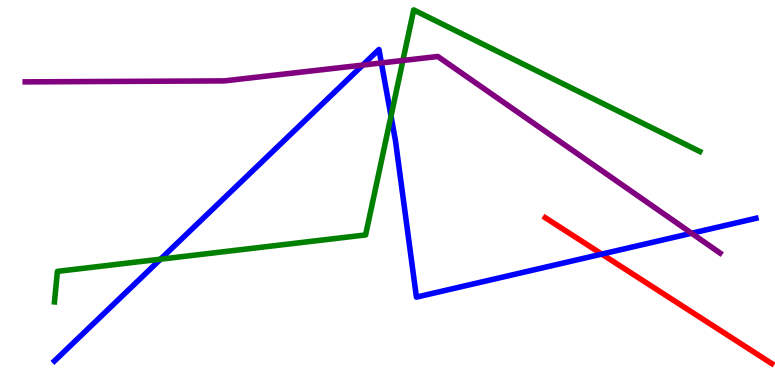[{'lines': ['blue', 'red'], 'intersections': [{'x': 7.77, 'y': 3.4}]}, {'lines': ['green', 'red'], 'intersections': []}, {'lines': ['purple', 'red'], 'intersections': []}, {'lines': ['blue', 'green'], 'intersections': [{'x': 2.07, 'y': 3.27}, {'x': 5.05, 'y': 6.98}]}, {'lines': ['blue', 'purple'], 'intersections': [{'x': 4.68, 'y': 8.31}, {'x': 4.92, 'y': 8.37}, {'x': 8.92, 'y': 3.94}]}, {'lines': ['green', 'purple'], 'intersections': [{'x': 5.2, 'y': 8.43}]}]